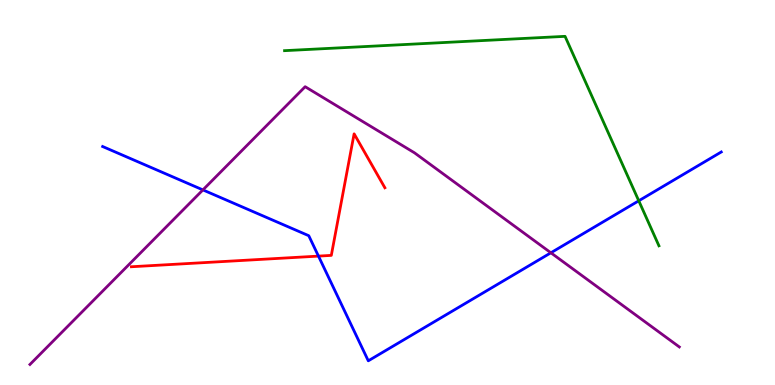[{'lines': ['blue', 'red'], 'intersections': [{'x': 4.11, 'y': 3.35}]}, {'lines': ['green', 'red'], 'intersections': []}, {'lines': ['purple', 'red'], 'intersections': []}, {'lines': ['blue', 'green'], 'intersections': [{'x': 8.24, 'y': 4.78}]}, {'lines': ['blue', 'purple'], 'intersections': [{'x': 2.62, 'y': 5.07}, {'x': 7.11, 'y': 3.43}]}, {'lines': ['green', 'purple'], 'intersections': []}]